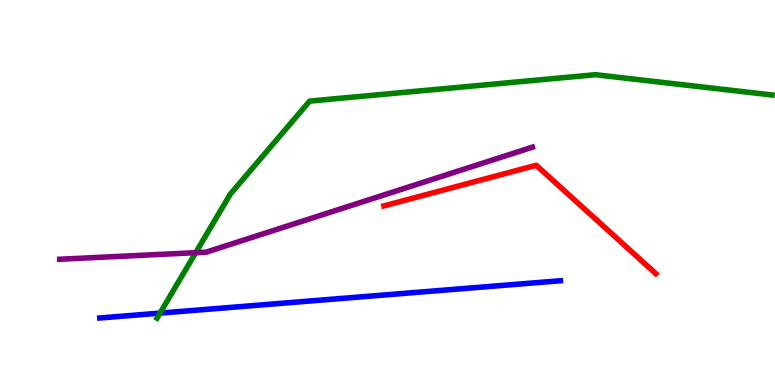[{'lines': ['blue', 'red'], 'intersections': []}, {'lines': ['green', 'red'], 'intersections': []}, {'lines': ['purple', 'red'], 'intersections': []}, {'lines': ['blue', 'green'], 'intersections': [{'x': 2.06, 'y': 1.87}]}, {'lines': ['blue', 'purple'], 'intersections': []}, {'lines': ['green', 'purple'], 'intersections': [{'x': 2.53, 'y': 3.44}]}]